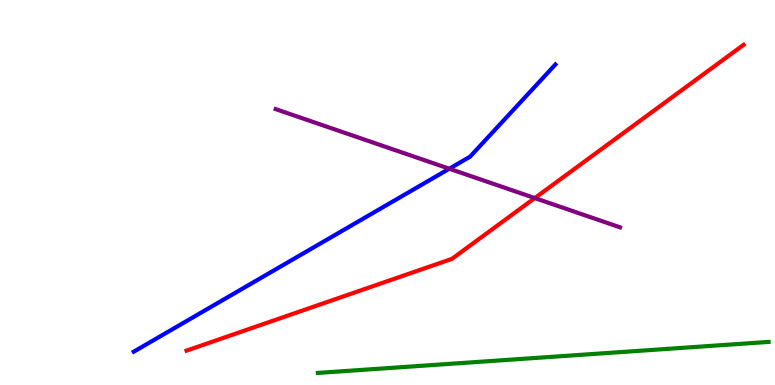[{'lines': ['blue', 'red'], 'intersections': []}, {'lines': ['green', 'red'], 'intersections': []}, {'lines': ['purple', 'red'], 'intersections': [{'x': 6.9, 'y': 4.86}]}, {'lines': ['blue', 'green'], 'intersections': []}, {'lines': ['blue', 'purple'], 'intersections': [{'x': 5.8, 'y': 5.62}]}, {'lines': ['green', 'purple'], 'intersections': []}]